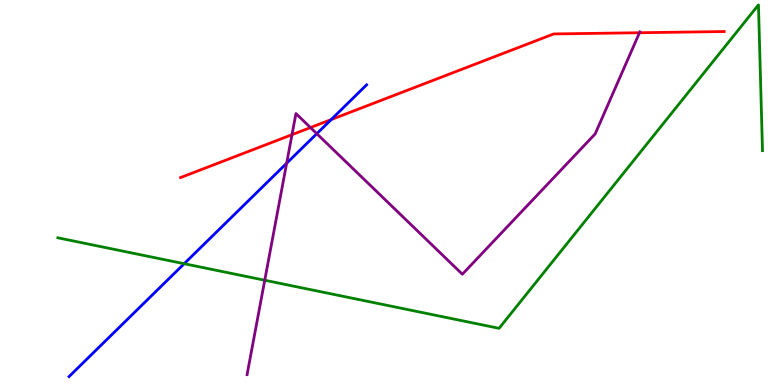[{'lines': ['blue', 'red'], 'intersections': [{'x': 4.27, 'y': 6.89}]}, {'lines': ['green', 'red'], 'intersections': []}, {'lines': ['purple', 'red'], 'intersections': [{'x': 3.77, 'y': 6.5}, {'x': 4.01, 'y': 6.69}, {'x': 8.25, 'y': 9.15}]}, {'lines': ['blue', 'green'], 'intersections': [{'x': 2.38, 'y': 3.15}]}, {'lines': ['blue', 'purple'], 'intersections': [{'x': 3.7, 'y': 5.76}, {'x': 4.09, 'y': 6.53}]}, {'lines': ['green', 'purple'], 'intersections': [{'x': 3.42, 'y': 2.72}]}]